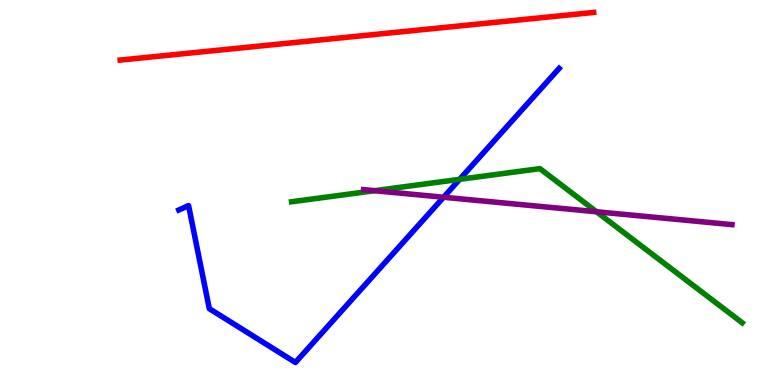[{'lines': ['blue', 'red'], 'intersections': []}, {'lines': ['green', 'red'], 'intersections': []}, {'lines': ['purple', 'red'], 'intersections': []}, {'lines': ['blue', 'green'], 'intersections': [{'x': 5.93, 'y': 5.34}]}, {'lines': ['blue', 'purple'], 'intersections': [{'x': 5.72, 'y': 4.88}]}, {'lines': ['green', 'purple'], 'intersections': [{'x': 4.83, 'y': 5.05}, {'x': 7.7, 'y': 4.5}]}]